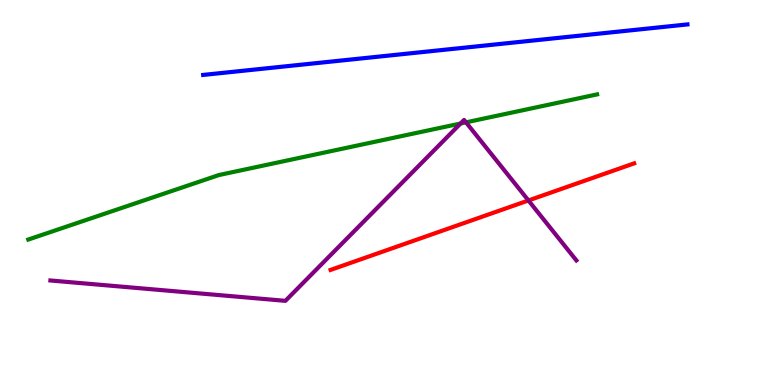[{'lines': ['blue', 'red'], 'intersections': []}, {'lines': ['green', 'red'], 'intersections': []}, {'lines': ['purple', 'red'], 'intersections': [{'x': 6.82, 'y': 4.79}]}, {'lines': ['blue', 'green'], 'intersections': []}, {'lines': ['blue', 'purple'], 'intersections': []}, {'lines': ['green', 'purple'], 'intersections': [{'x': 5.94, 'y': 6.79}, {'x': 6.01, 'y': 6.82}]}]